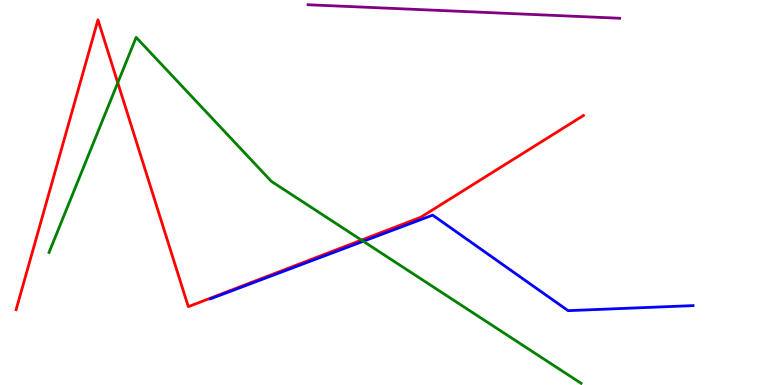[{'lines': ['blue', 'red'], 'intersections': []}, {'lines': ['green', 'red'], 'intersections': [{'x': 1.52, 'y': 7.85}, {'x': 4.66, 'y': 3.76}]}, {'lines': ['purple', 'red'], 'intersections': []}, {'lines': ['blue', 'green'], 'intersections': [{'x': 4.69, 'y': 3.73}]}, {'lines': ['blue', 'purple'], 'intersections': []}, {'lines': ['green', 'purple'], 'intersections': []}]